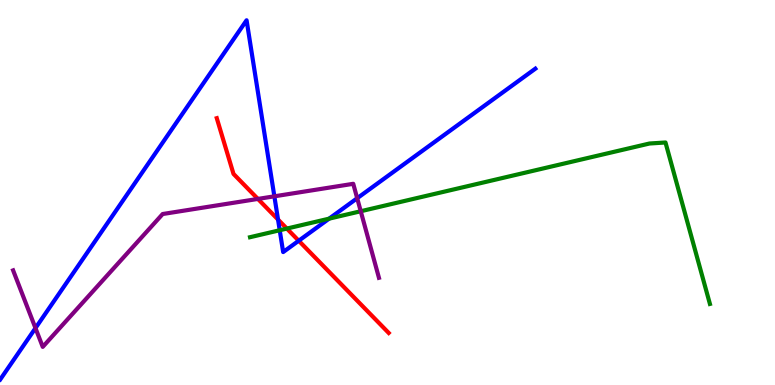[{'lines': ['blue', 'red'], 'intersections': [{'x': 3.59, 'y': 4.3}, {'x': 3.85, 'y': 3.75}]}, {'lines': ['green', 'red'], 'intersections': [{'x': 3.7, 'y': 4.06}]}, {'lines': ['purple', 'red'], 'intersections': [{'x': 3.33, 'y': 4.83}]}, {'lines': ['blue', 'green'], 'intersections': [{'x': 3.61, 'y': 4.02}, {'x': 4.25, 'y': 4.32}]}, {'lines': ['blue', 'purple'], 'intersections': [{'x': 0.458, 'y': 1.48}, {'x': 3.54, 'y': 4.9}, {'x': 4.61, 'y': 4.85}]}, {'lines': ['green', 'purple'], 'intersections': [{'x': 4.65, 'y': 4.51}]}]